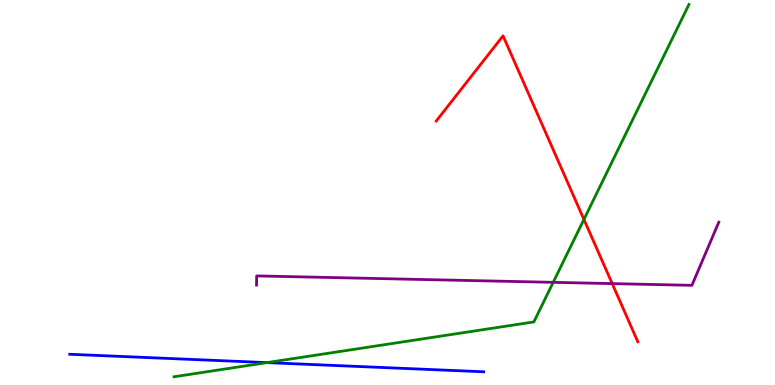[{'lines': ['blue', 'red'], 'intersections': []}, {'lines': ['green', 'red'], 'intersections': [{'x': 7.53, 'y': 4.3}]}, {'lines': ['purple', 'red'], 'intersections': [{'x': 7.9, 'y': 2.63}]}, {'lines': ['blue', 'green'], 'intersections': [{'x': 3.44, 'y': 0.581}]}, {'lines': ['blue', 'purple'], 'intersections': []}, {'lines': ['green', 'purple'], 'intersections': [{'x': 7.14, 'y': 2.67}]}]